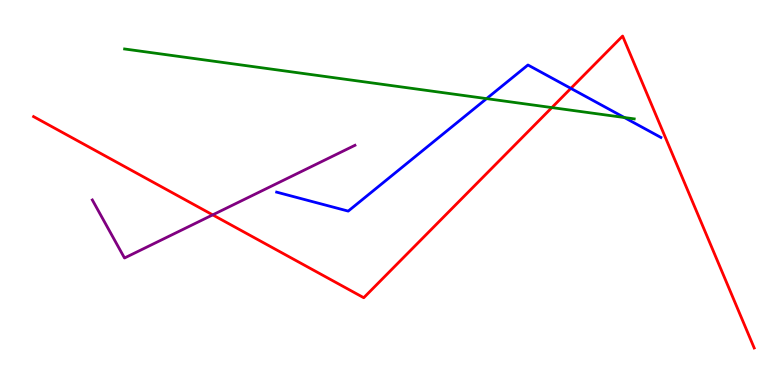[{'lines': ['blue', 'red'], 'intersections': [{'x': 7.37, 'y': 7.7}]}, {'lines': ['green', 'red'], 'intersections': [{'x': 7.12, 'y': 7.21}]}, {'lines': ['purple', 'red'], 'intersections': [{'x': 2.74, 'y': 4.42}]}, {'lines': ['blue', 'green'], 'intersections': [{'x': 6.28, 'y': 7.44}, {'x': 8.06, 'y': 6.95}]}, {'lines': ['blue', 'purple'], 'intersections': []}, {'lines': ['green', 'purple'], 'intersections': []}]